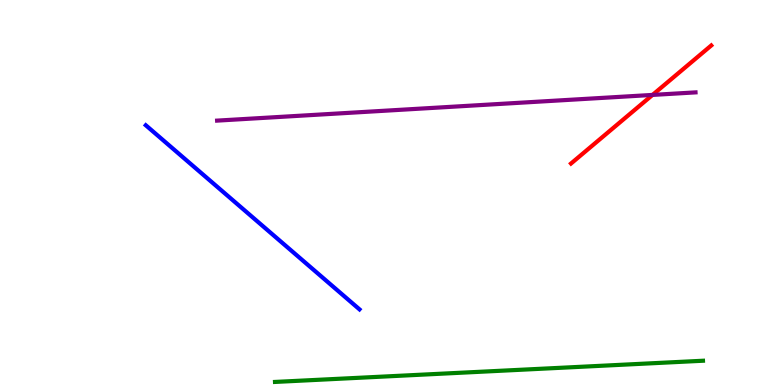[{'lines': ['blue', 'red'], 'intersections': []}, {'lines': ['green', 'red'], 'intersections': []}, {'lines': ['purple', 'red'], 'intersections': [{'x': 8.42, 'y': 7.53}]}, {'lines': ['blue', 'green'], 'intersections': []}, {'lines': ['blue', 'purple'], 'intersections': []}, {'lines': ['green', 'purple'], 'intersections': []}]